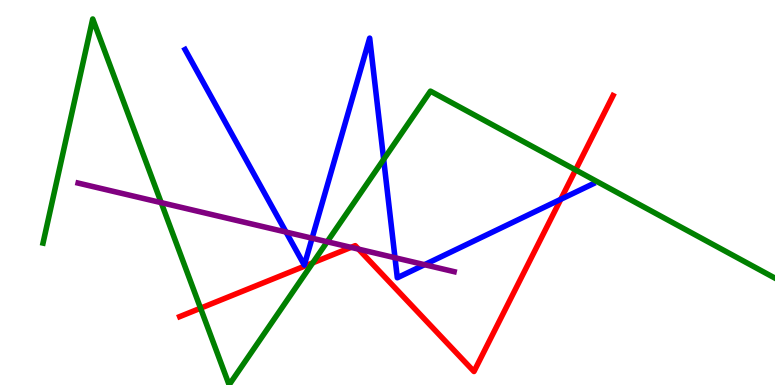[{'lines': ['blue', 'red'], 'intersections': [{'x': 7.24, 'y': 4.82}]}, {'lines': ['green', 'red'], 'intersections': [{'x': 2.59, 'y': 1.99}, {'x': 4.04, 'y': 3.17}, {'x': 7.43, 'y': 5.59}]}, {'lines': ['purple', 'red'], 'intersections': [{'x': 4.53, 'y': 3.57}, {'x': 4.63, 'y': 3.53}]}, {'lines': ['blue', 'green'], 'intersections': [{'x': 4.95, 'y': 5.86}]}, {'lines': ['blue', 'purple'], 'intersections': [{'x': 3.69, 'y': 3.97}, {'x': 4.03, 'y': 3.81}, {'x': 5.1, 'y': 3.31}, {'x': 5.48, 'y': 3.12}]}, {'lines': ['green', 'purple'], 'intersections': [{'x': 2.08, 'y': 4.74}, {'x': 4.22, 'y': 3.72}]}]